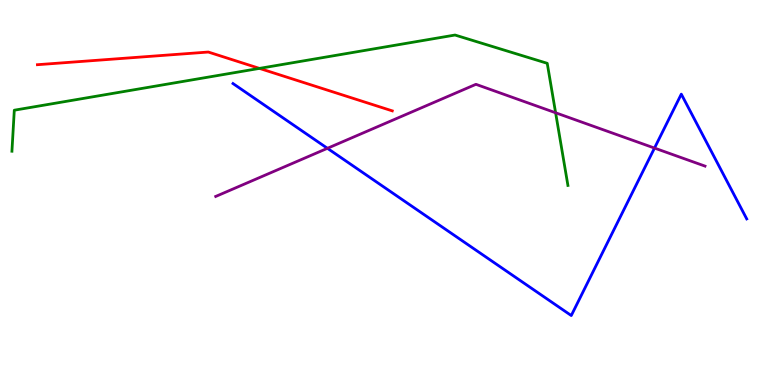[{'lines': ['blue', 'red'], 'intersections': []}, {'lines': ['green', 'red'], 'intersections': [{'x': 3.35, 'y': 8.22}]}, {'lines': ['purple', 'red'], 'intersections': []}, {'lines': ['blue', 'green'], 'intersections': []}, {'lines': ['blue', 'purple'], 'intersections': [{'x': 4.22, 'y': 6.15}, {'x': 8.45, 'y': 6.15}]}, {'lines': ['green', 'purple'], 'intersections': [{'x': 7.17, 'y': 7.07}]}]